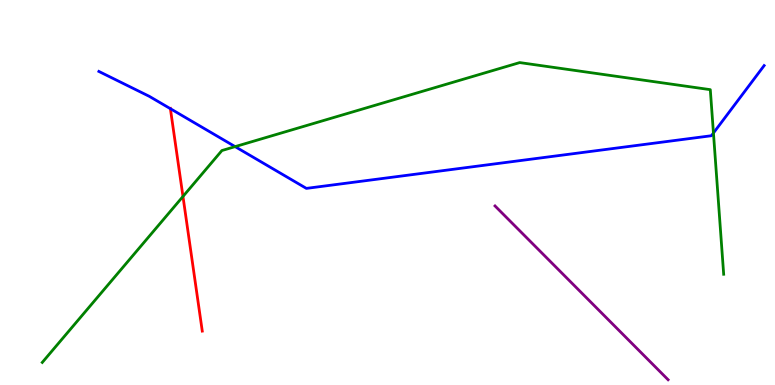[{'lines': ['blue', 'red'], 'intersections': [{'x': 2.2, 'y': 7.18}]}, {'lines': ['green', 'red'], 'intersections': [{'x': 2.36, 'y': 4.9}]}, {'lines': ['purple', 'red'], 'intersections': []}, {'lines': ['blue', 'green'], 'intersections': [{'x': 3.03, 'y': 6.19}, {'x': 9.21, 'y': 6.55}]}, {'lines': ['blue', 'purple'], 'intersections': []}, {'lines': ['green', 'purple'], 'intersections': []}]